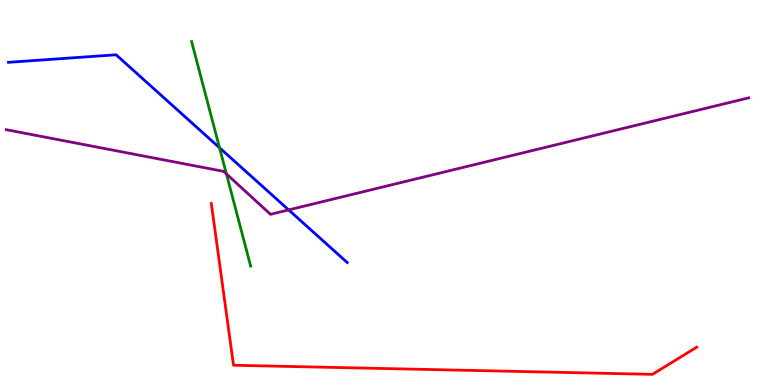[{'lines': ['blue', 'red'], 'intersections': []}, {'lines': ['green', 'red'], 'intersections': []}, {'lines': ['purple', 'red'], 'intersections': []}, {'lines': ['blue', 'green'], 'intersections': [{'x': 2.83, 'y': 6.16}]}, {'lines': ['blue', 'purple'], 'intersections': [{'x': 3.72, 'y': 4.55}]}, {'lines': ['green', 'purple'], 'intersections': [{'x': 2.92, 'y': 5.48}]}]